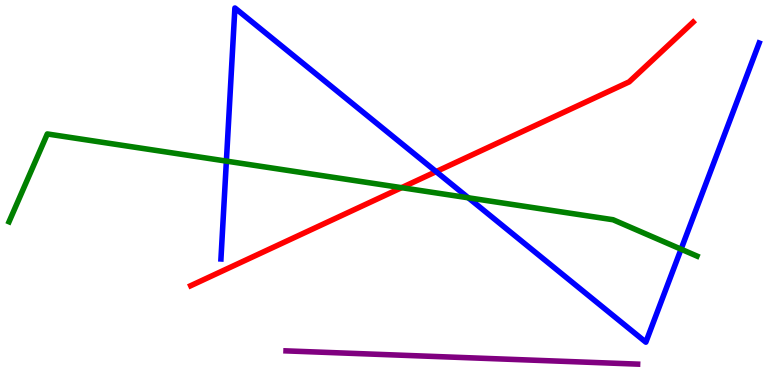[{'lines': ['blue', 'red'], 'intersections': [{'x': 5.63, 'y': 5.54}]}, {'lines': ['green', 'red'], 'intersections': [{'x': 5.18, 'y': 5.13}]}, {'lines': ['purple', 'red'], 'intersections': []}, {'lines': ['blue', 'green'], 'intersections': [{'x': 2.92, 'y': 5.82}, {'x': 6.04, 'y': 4.86}, {'x': 8.79, 'y': 3.53}]}, {'lines': ['blue', 'purple'], 'intersections': []}, {'lines': ['green', 'purple'], 'intersections': []}]